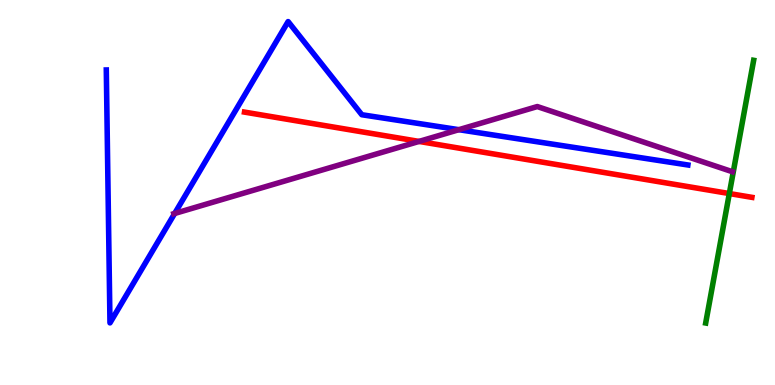[{'lines': ['blue', 'red'], 'intersections': []}, {'lines': ['green', 'red'], 'intersections': [{'x': 9.41, 'y': 4.97}]}, {'lines': ['purple', 'red'], 'intersections': [{'x': 5.41, 'y': 6.33}]}, {'lines': ['blue', 'green'], 'intersections': []}, {'lines': ['blue', 'purple'], 'intersections': [{'x': 2.25, 'y': 4.46}, {'x': 5.92, 'y': 6.63}]}, {'lines': ['green', 'purple'], 'intersections': []}]